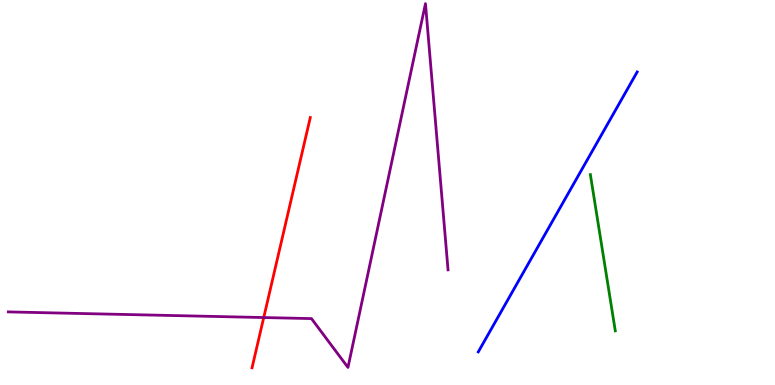[{'lines': ['blue', 'red'], 'intersections': []}, {'lines': ['green', 'red'], 'intersections': []}, {'lines': ['purple', 'red'], 'intersections': [{'x': 3.4, 'y': 1.75}]}, {'lines': ['blue', 'green'], 'intersections': []}, {'lines': ['blue', 'purple'], 'intersections': []}, {'lines': ['green', 'purple'], 'intersections': []}]